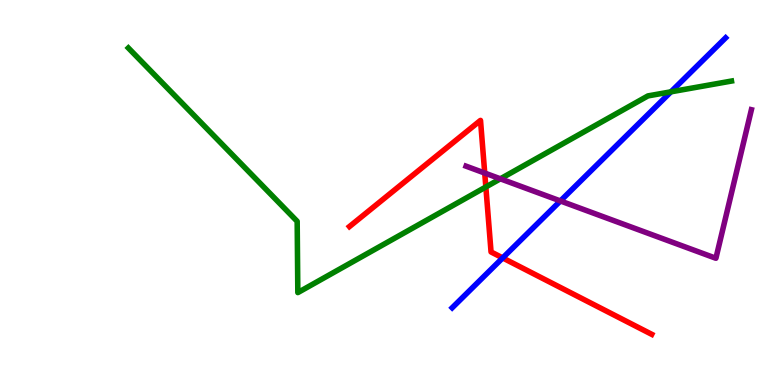[{'lines': ['blue', 'red'], 'intersections': [{'x': 6.49, 'y': 3.3}]}, {'lines': ['green', 'red'], 'intersections': [{'x': 6.27, 'y': 5.14}]}, {'lines': ['purple', 'red'], 'intersections': [{'x': 6.25, 'y': 5.51}]}, {'lines': ['blue', 'green'], 'intersections': [{'x': 8.66, 'y': 7.62}]}, {'lines': ['blue', 'purple'], 'intersections': [{'x': 7.23, 'y': 4.78}]}, {'lines': ['green', 'purple'], 'intersections': [{'x': 6.46, 'y': 5.36}]}]